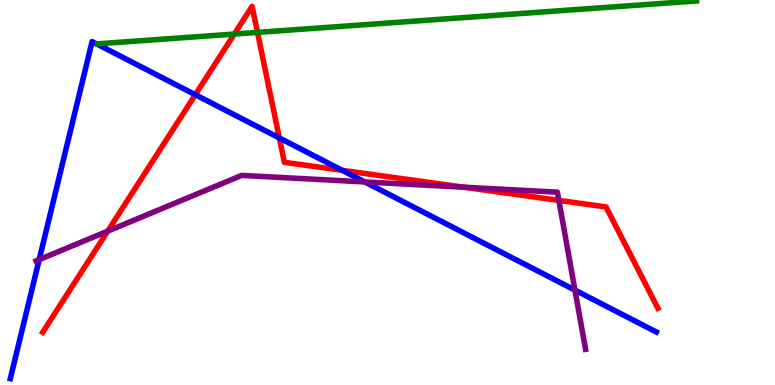[{'lines': ['blue', 'red'], 'intersections': [{'x': 2.52, 'y': 7.54}, {'x': 3.6, 'y': 6.42}, {'x': 4.42, 'y': 5.58}]}, {'lines': ['green', 'red'], 'intersections': [{'x': 3.02, 'y': 9.12}, {'x': 3.32, 'y': 9.16}]}, {'lines': ['purple', 'red'], 'intersections': [{'x': 1.39, 'y': 4.0}, {'x': 5.98, 'y': 5.14}, {'x': 7.21, 'y': 4.8}]}, {'lines': ['blue', 'green'], 'intersections': []}, {'lines': ['blue', 'purple'], 'intersections': [{'x': 0.506, 'y': 3.26}, {'x': 4.71, 'y': 5.27}, {'x': 7.42, 'y': 2.46}]}, {'lines': ['green', 'purple'], 'intersections': []}]